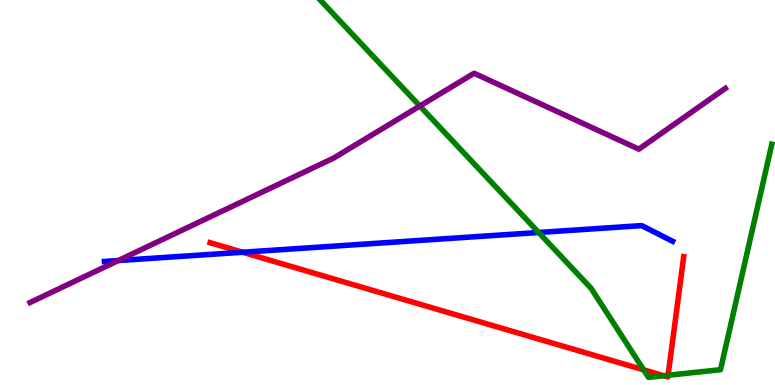[{'lines': ['blue', 'red'], 'intersections': [{'x': 3.13, 'y': 3.45}]}, {'lines': ['green', 'red'], 'intersections': [{'x': 8.31, 'y': 0.394}, {'x': 8.56, 'y': 0.241}, {'x': 8.62, 'y': 0.253}]}, {'lines': ['purple', 'red'], 'intersections': []}, {'lines': ['blue', 'green'], 'intersections': [{'x': 6.95, 'y': 3.96}]}, {'lines': ['blue', 'purple'], 'intersections': [{'x': 1.53, 'y': 3.23}]}, {'lines': ['green', 'purple'], 'intersections': [{'x': 5.42, 'y': 7.25}]}]